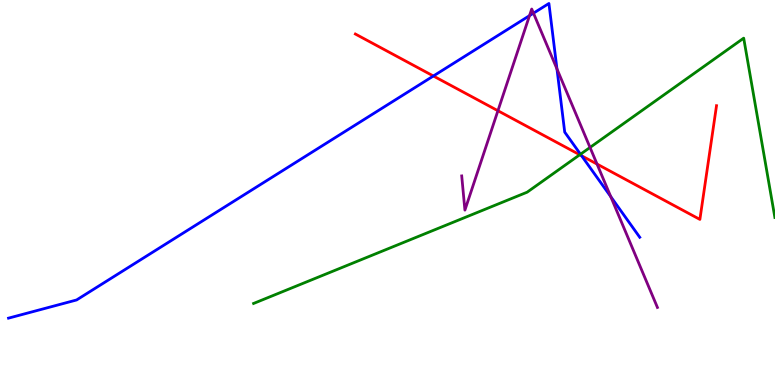[{'lines': ['blue', 'red'], 'intersections': [{'x': 5.59, 'y': 8.03}, {'x': 7.5, 'y': 5.95}]}, {'lines': ['green', 'red'], 'intersections': [{'x': 7.48, 'y': 5.98}]}, {'lines': ['purple', 'red'], 'intersections': [{'x': 6.42, 'y': 7.12}, {'x': 7.7, 'y': 5.74}]}, {'lines': ['blue', 'green'], 'intersections': [{'x': 7.49, 'y': 5.99}]}, {'lines': ['blue', 'purple'], 'intersections': [{'x': 6.83, 'y': 9.59}, {'x': 6.88, 'y': 9.66}, {'x': 7.19, 'y': 8.21}, {'x': 7.88, 'y': 4.89}]}, {'lines': ['green', 'purple'], 'intersections': [{'x': 7.61, 'y': 6.17}]}]